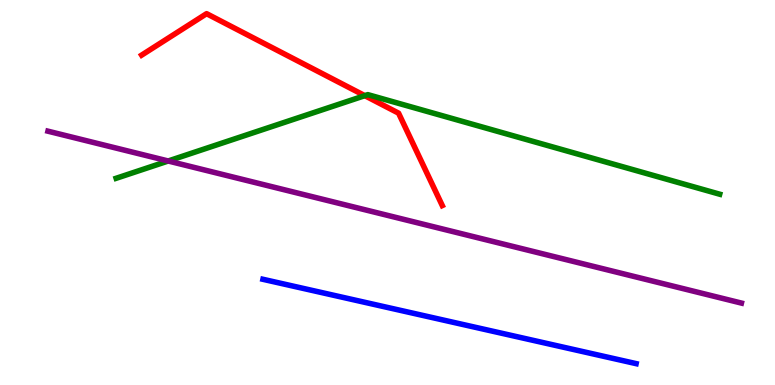[{'lines': ['blue', 'red'], 'intersections': []}, {'lines': ['green', 'red'], 'intersections': [{'x': 4.71, 'y': 7.52}]}, {'lines': ['purple', 'red'], 'intersections': []}, {'lines': ['blue', 'green'], 'intersections': []}, {'lines': ['blue', 'purple'], 'intersections': []}, {'lines': ['green', 'purple'], 'intersections': [{'x': 2.17, 'y': 5.82}]}]